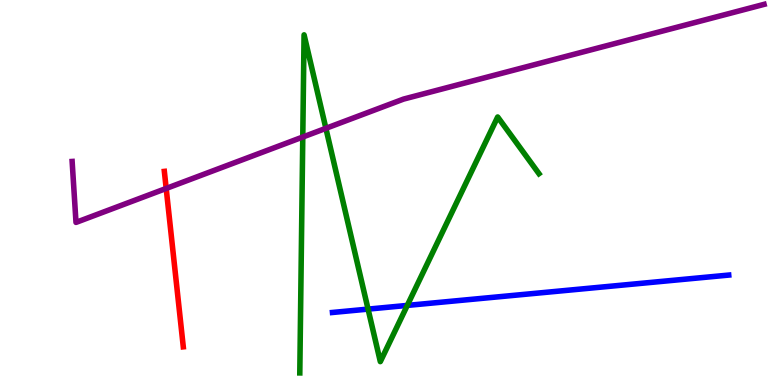[{'lines': ['blue', 'red'], 'intersections': []}, {'lines': ['green', 'red'], 'intersections': []}, {'lines': ['purple', 'red'], 'intersections': [{'x': 2.14, 'y': 5.11}]}, {'lines': ['blue', 'green'], 'intersections': [{'x': 4.75, 'y': 1.97}, {'x': 5.26, 'y': 2.07}]}, {'lines': ['blue', 'purple'], 'intersections': []}, {'lines': ['green', 'purple'], 'intersections': [{'x': 3.91, 'y': 6.44}, {'x': 4.21, 'y': 6.67}]}]